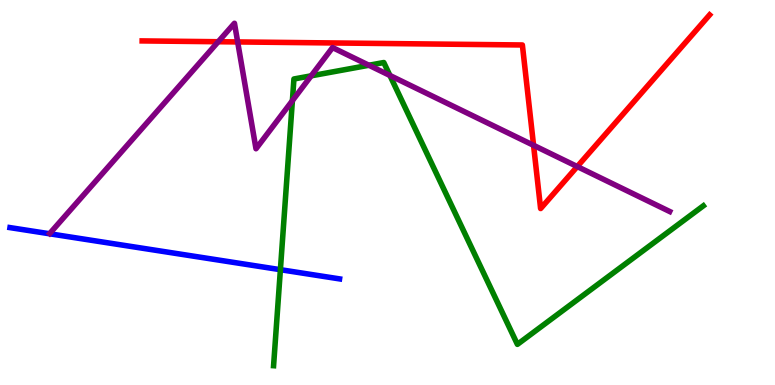[{'lines': ['blue', 'red'], 'intersections': []}, {'lines': ['green', 'red'], 'intersections': []}, {'lines': ['purple', 'red'], 'intersections': [{'x': 2.82, 'y': 8.92}, {'x': 3.07, 'y': 8.91}, {'x': 6.88, 'y': 6.23}, {'x': 7.45, 'y': 5.67}]}, {'lines': ['blue', 'green'], 'intersections': [{'x': 3.62, 'y': 3.0}]}, {'lines': ['blue', 'purple'], 'intersections': []}, {'lines': ['green', 'purple'], 'intersections': [{'x': 3.77, 'y': 7.39}, {'x': 4.02, 'y': 8.03}, {'x': 4.76, 'y': 8.31}, {'x': 5.03, 'y': 8.04}]}]